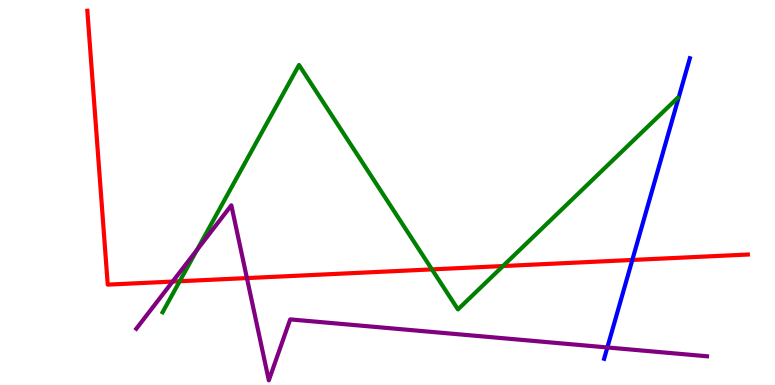[{'lines': ['blue', 'red'], 'intersections': [{'x': 8.16, 'y': 3.25}]}, {'lines': ['green', 'red'], 'intersections': [{'x': 2.32, 'y': 2.69}, {'x': 5.57, 'y': 3.0}, {'x': 6.49, 'y': 3.09}]}, {'lines': ['purple', 'red'], 'intersections': [{'x': 2.23, 'y': 2.69}, {'x': 3.19, 'y': 2.78}]}, {'lines': ['blue', 'green'], 'intersections': []}, {'lines': ['blue', 'purple'], 'intersections': [{'x': 7.84, 'y': 0.975}]}, {'lines': ['green', 'purple'], 'intersections': [{'x': 2.54, 'y': 3.51}]}]